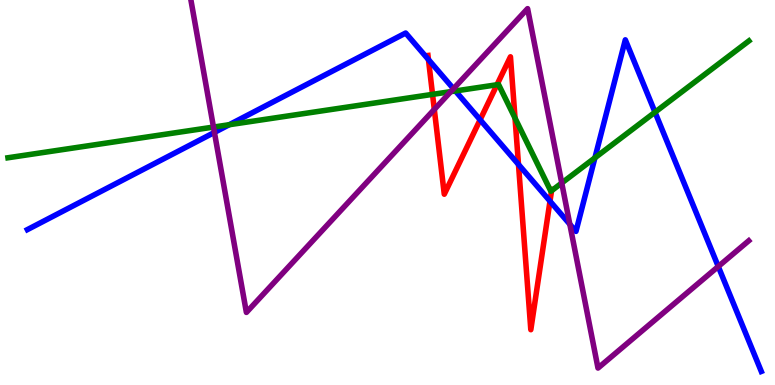[{'lines': ['blue', 'red'], 'intersections': [{'x': 5.53, 'y': 8.45}, {'x': 6.2, 'y': 6.89}, {'x': 6.69, 'y': 5.73}, {'x': 7.1, 'y': 4.78}]}, {'lines': ['green', 'red'], 'intersections': [{'x': 5.58, 'y': 7.55}, {'x': 6.41, 'y': 7.8}, {'x': 6.65, 'y': 6.93}, {'x': 7.12, 'y': 5.05}]}, {'lines': ['purple', 'red'], 'intersections': [{'x': 5.6, 'y': 7.16}]}, {'lines': ['blue', 'green'], 'intersections': [{'x': 2.96, 'y': 6.76}, {'x': 5.88, 'y': 7.64}, {'x': 7.68, 'y': 5.9}, {'x': 8.45, 'y': 7.09}]}, {'lines': ['blue', 'purple'], 'intersections': [{'x': 2.77, 'y': 6.56}, {'x': 5.85, 'y': 7.7}, {'x': 7.35, 'y': 4.17}, {'x': 9.27, 'y': 3.08}]}, {'lines': ['green', 'purple'], 'intersections': [{'x': 2.75, 'y': 6.7}, {'x': 5.82, 'y': 7.62}, {'x': 7.25, 'y': 5.25}]}]